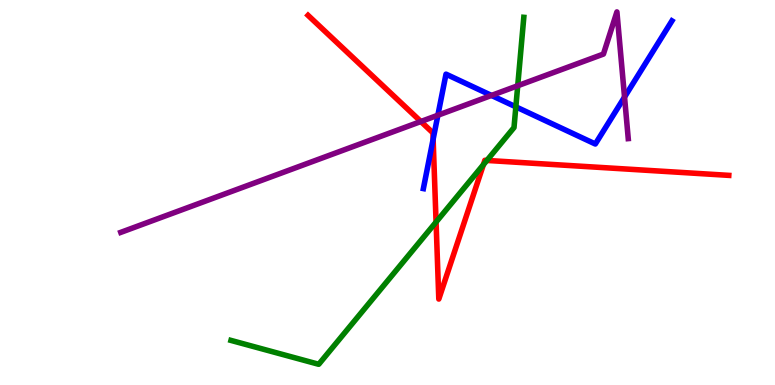[{'lines': ['blue', 'red'], 'intersections': [{'x': 5.59, 'y': 6.38}]}, {'lines': ['green', 'red'], 'intersections': [{'x': 5.63, 'y': 4.23}, {'x': 6.24, 'y': 5.72}, {'x': 6.28, 'y': 5.83}]}, {'lines': ['purple', 'red'], 'intersections': [{'x': 5.43, 'y': 6.84}]}, {'lines': ['blue', 'green'], 'intersections': [{'x': 6.66, 'y': 7.23}]}, {'lines': ['blue', 'purple'], 'intersections': [{'x': 5.65, 'y': 7.01}, {'x': 6.34, 'y': 7.52}, {'x': 8.06, 'y': 7.48}]}, {'lines': ['green', 'purple'], 'intersections': [{'x': 6.68, 'y': 7.77}]}]